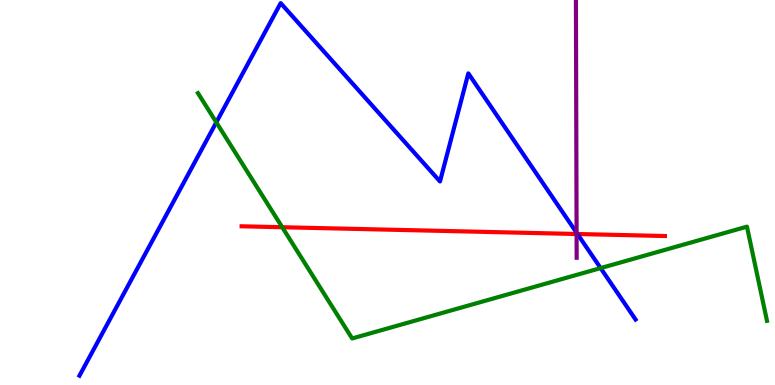[{'lines': ['blue', 'red'], 'intersections': [{'x': 7.45, 'y': 3.92}]}, {'lines': ['green', 'red'], 'intersections': [{'x': 3.64, 'y': 4.1}]}, {'lines': ['purple', 'red'], 'intersections': [{'x': 7.44, 'y': 3.92}]}, {'lines': ['blue', 'green'], 'intersections': [{'x': 2.79, 'y': 6.82}, {'x': 7.75, 'y': 3.04}]}, {'lines': ['blue', 'purple'], 'intersections': [{'x': 7.44, 'y': 3.96}]}, {'lines': ['green', 'purple'], 'intersections': []}]